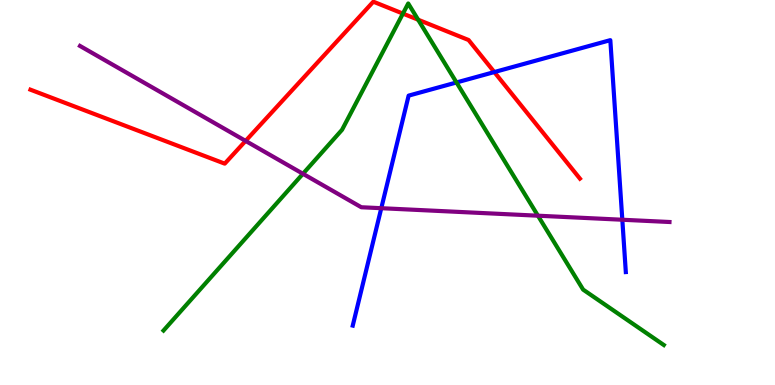[{'lines': ['blue', 'red'], 'intersections': [{'x': 6.38, 'y': 8.13}]}, {'lines': ['green', 'red'], 'intersections': [{'x': 5.2, 'y': 9.65}, {'x': 5.4, 'y': 9.49}]}, {'lines': ['purple', 'red'], 'intersections': [{'x': 3.17, 'y': 6.34}]}, {'lines': ['blue', 'green'], 'intersections': [{'x': 5.89, 'y': 7.86}]}, {'lines': ['blue', 'purple'], 'intersections': [{'x': 4.92, 'y': 4.59}, {'x': 8.03, 'y': 4.29}]}, {'lines': ['green', 'purple'], 'intersections': [{'x': 3.91, 'y': 5.49}, {'x': 6.94, 'y': 4.4}]}]